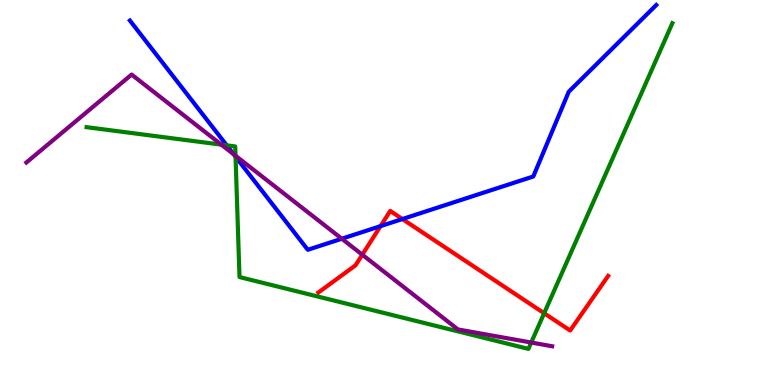[{'lines': ['blue', 'red'], 'intersections': [{'x': 4.91, 'y': 4.13}, {'x': 5.19, 'y': 4.31}]}, {'lines': ['green', 'red'], 'intersections': [{'x': 7.02, 'y': 1.86}]}, {'lines': ['purple', 'red'], 'intersections': [{'x': 4.67, 'y': 3.38}]}, {'lines': ['blue', 'green'], 'intersections': [{'x': 2.93, 'y': 6.22}, {'x': 3.04, 'y': 5.93}]}, {'lines': ['blue', 'purple'], 'intersections': [{'x': 3.02, 'y': 5.99}, {'x': 4.41, 'y': 3.8}]}, {'lines': ['green', 'purple'], 'intersections': [{'x': 2.86, 'y': 6.24}, {'x': 3.04, 'y': 5.96}, {'x': 6.85, 'y': 1.1}]}]